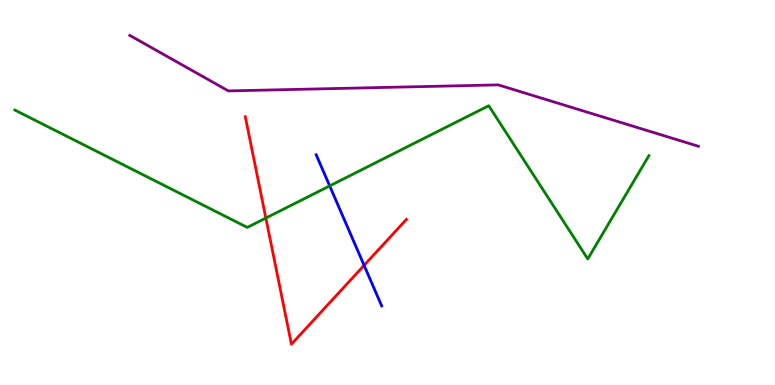[{'lines': ['blue', 'red'], 'intersections': [{'x': 4.7, 'y': 3.11}]}, {'lines': ['green', 'red'], 'intersections': [{'x': 3.43, 'y': 4.34}]}, {'lines': ['purple', 'red'], 'intersections': []}, {'lines': ['blue', 'green'], 'intersections': [{'x': 4.25, 'y': 5.17}]}, {'lines': ['blue', 'purple'], 'intersections': []}, {'lines': ['green', 'purple'], 'intersections': []}]